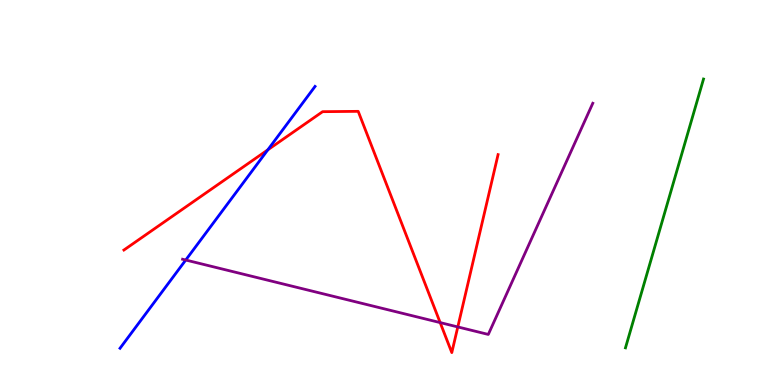[{'lines': ['blue', 'red'], 'intersections': [{'x': 3.46, 'y': 6.11}]}, {'lines': ['green', 'red'], 'intersections': []}, {'lines': ['purple', 'red'], 'intersections': [{'x': 5.68, 'y': 1.62}, {'x': 5.91, 'y': 1.51}]}, {'lines': ['blue', 'green'], 'intersections': []}, {'lines': ['blue', 'purple'], 'intersections': [{'x': 2.4, 'y': 3.25}]}, {'lines': ['green', 'purple'], 'intersections': []}]